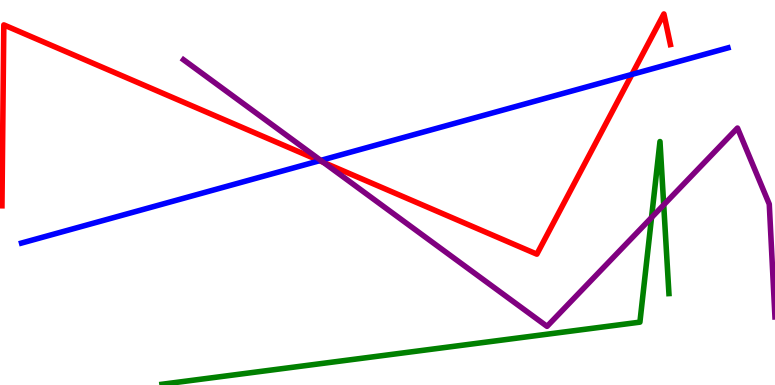[{'lines': ['blue', 'red'], 'intersections': [{'x': 4.12, 'y': 5.83}, {'x': 8.15, 'y': 8.07}]}, {'lines': ['green', 'red'], 'intersections': []}, {'lines': ['purple', 'red'], 'intersections': [{'x': 4.17, 'y': 5.78}]}, {'lines': ['blue', 'green'], 'intersections': []}, {'lines': ['blue', 'purple'], 'intersections': [{'x': 4.14, 'y': 5.83}]}, {'lines': ['green', 'purple'], 'intersections': [{'x': 8.41, 'y': 4.35}, {'x': 8.56, 'y': 4.68}]}]